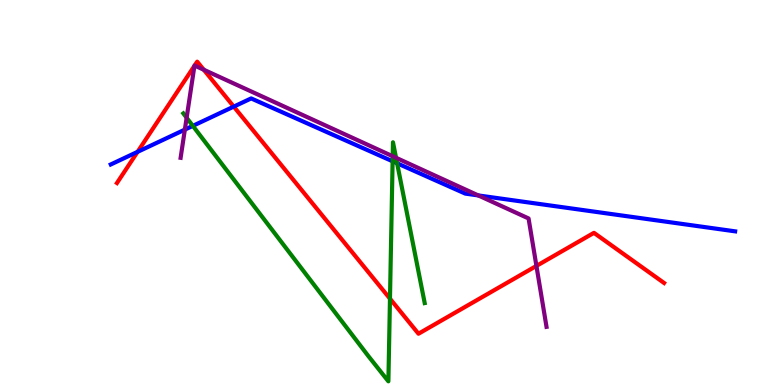[{'lines': ['blue', 'red'], 'intersections': [{'x': 1.78, 'y': 6.06}, {'x': 3.02, 'y': 7.23}]}, {'lines': ['green', 'red'], 'intersections': [{'x': 5.03, 'y': 2.24}]}, {'lines': ['purple', 'red'], 'intersections': [{'x': 2.51, 'y': 8.29}, {'x': 2.51, 'y': 8.3}, {'x': 2.63, 'y': 8.19}, {'x': 6.92, 'y': 3.09}]}, {'lines': ['blue', 'green'], 'intersections': [{'x': 2.49, 'y': 6.73}, {'x': 5.07, 'y': 5.81}, {'x': 5.12, 'y': 5.76}]}, {'lines': ['blue', 'purple'], 'intersections': [{'x': 2.39, 'y': 6.63}, {'x': 6.17, 'y': 4.92}]}, {'lines': ['green', 'purple'], 'intersections': [{'x': 2.41, 'y': 6.94}, {'x': 5.07, 'y': 5.94}, {'x': 5.11, 'y': 5.9}]}]